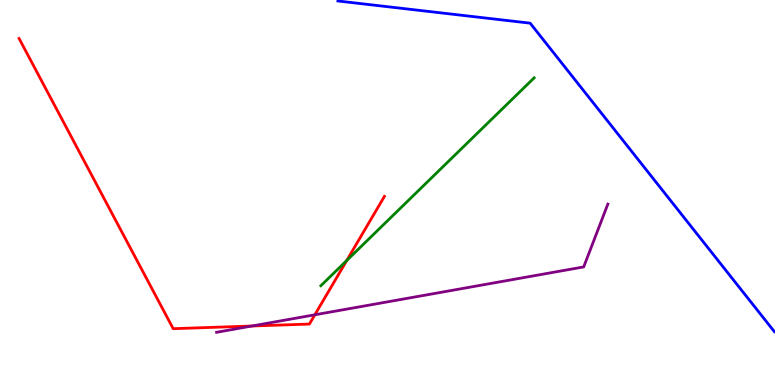[{'lines': ['blue', 'red'], 'intersections': []}, {'lines': ['green', 'red'], 'intersections': [{'x': 4.47, 'y': 3.23}]}, {'lines': ['purple', 'red'], 'intersections': [{'x': 3.25, 'y': 1.53}, {'x': 4.06, 'y': 1.82}]}, {'lines': ['blue', 'green'], 'intersections': []}, {'lines': ['blue', 'purple'], 'intersections': []}, {'lines': ['green', 'purple'], 'intersections': []}]